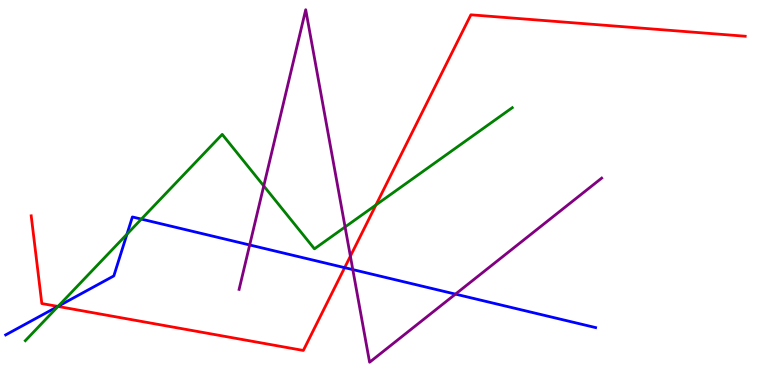[{'lines': ['blue', 'red'], 'intersections': [{'x': 0.747, 'y': 2.04}, {'x': 4.45, 'y': 3.05}]}, {'lines': ['green', 'red'], 'intersections': [{'x': 0.748, 'y': 2.04}, {'x': 4.85, 'y': 4.68}]}, {'lines': ['purple', 'red'], 'intersections': [{'x': 4.52, 'y': 3.35}]}, {'lines': ['blue', 'green'], 'intersections': [{'x': 0.751, 'y': 2.05}, {'x': 1.64, 'y': 3.92}, {'x': 1.82, 'y': 4.31}]}, {'lines': ['blue', 'purple'], 'intersections': [{'x': 3.22, 'y': 3.64}, {'x': 4.55, 'y': 3.0}, {'x': 5.88, 'y': 2.36}]}, {'lines': ['green', 'purple'], 'intersections': [{'x': 3.4, 'y': 5.17}, {'x': 4.45, 'y': 4.1}]}]